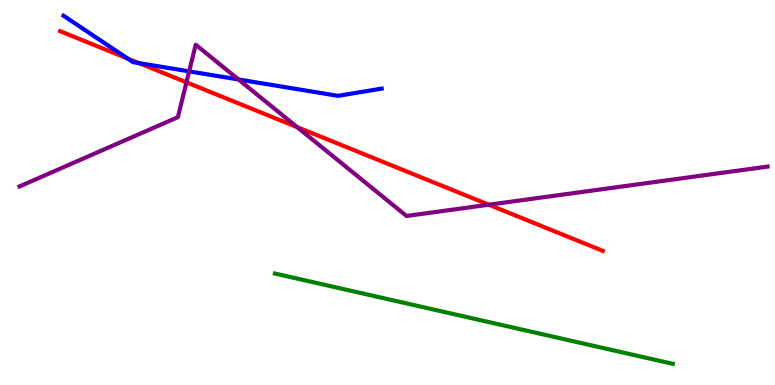[{'lines': ['blue', 'red'], 'intersections': [{'x': 1.64, 'y': 8.48}, {'x': 1.79, 'y': 8.36}]}, {'lines': ['green', 'red'], 'intersections': []}, {'lines': ['purple', 'red'], 'intersections': [{'x': 2.41, 'y': 7.86}, {'x': 3.83, 'y': 6.7}, {'x': 6.31, 'y': 4.68}]}, {'lines': ['blue', 'green'], 'intersections': []}, {'lines': ['blue', 'purple'], 'intersections': [{'x': 2.44, 'y': 8.15}, {'x': 3.08, 'y': 7.94}]}, {'lines': ['green', 'purple'], 'intersections': []}]